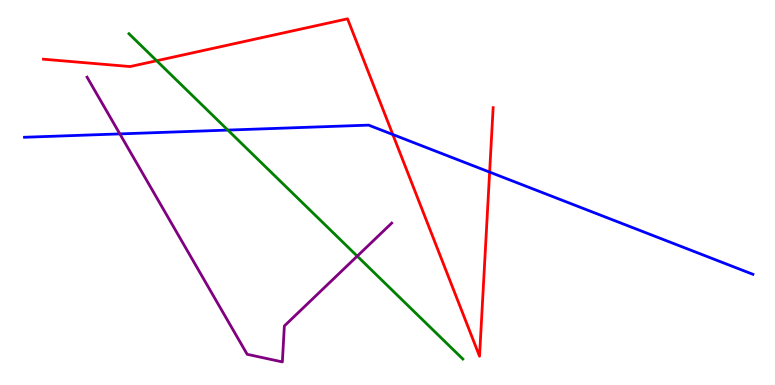[{'lines': ['blue', 'red'], 'intersections': [{'x': 5.07, 'y': 6.51}, {'x': 6.32, 'y': 5.53}]}, {'lines': ['green', 'red'], 'intersections': [{'x': 2.02, 'y': 8.42}]}, {'lines': ['purple', 'red'], 'intersections': []}, {'lines': ['blue', 'green'], 'intersections': [{'x': 2.94, 'y': 6.62}]}, {'lines': ['blue', 'purple'], 'intersections': [{'x': 1.55, 'y': 6.52}]}, {'lines': ['green', 'purple'], 'intersections': [{'x': 4.61, 'y': 3.35}]}]